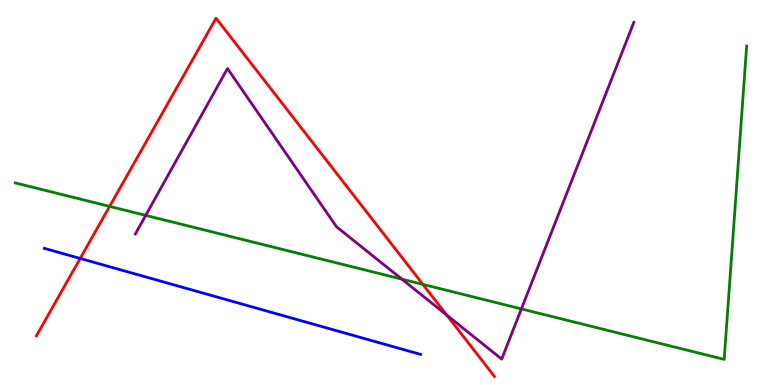[{'lines': ['blue', 'red'], 'intersections': [{'x': 1.03, 'y': 3.29}]}, {'lines': ['green', 'red'], 'intersections': [{'x': 1.41, 'y': 4.64}, {'x': 5.46, 'y': 2.61}]}, {'lines': ['purple', 'red'], 'intersections': [{'x': 5.76, 'y': 1.82}]}, {'lines': ['blue', 'green'], 'intersections': []}, {'lines': ['blue', 'purple'], 'intersections': []}, {'lines': ['green', 'purple'], 'intersections': [{'x': 1.88, 'y': 4.41}, {'x': 5.19, 'y': 2.75}, {'x': 6.73, 'y': 1.98}]}]